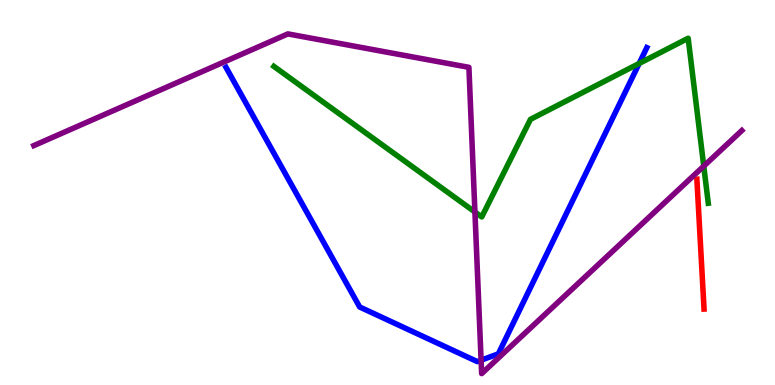[{'lines': ['blue', 'red'], 'intersections': []}, {'lines': ['green', 'red'], 'intersections': []}, {'lines': ['purple', 'red'], 'intersections': []}, {'lines': ['blue', 'green'], 'intersections': [{'x': 8.25, 'y': 8.35}]}, {'lines': ['blue', 'purple'], 'intersections': [{'x': 6.21, 'y': 0.645}]}, {'lines': ['green', 'purple'], 'intersections': [{'x': 6.13, 'y': 4.49}, {'x': 9.08, 'y': 5.69}]}]